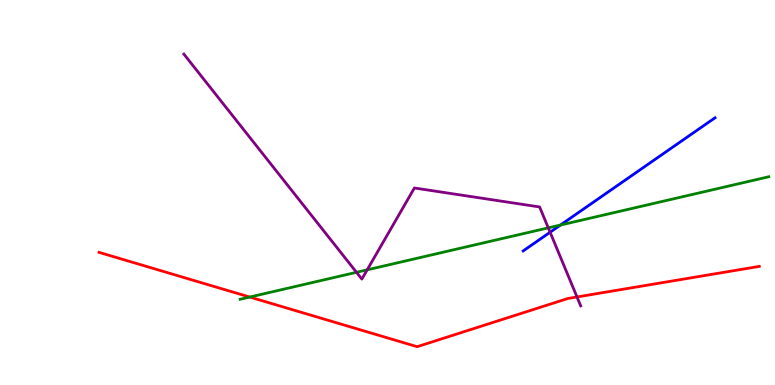[{'lines': ['blue', 'red'], 'intersections': []}, {'lines': ['green', 'red'], 'intersections': [{'x': 3.22, 'y': 2.28}]}, {'lines': ['purple', 'red'], 'intersections': [{'x': 7.45, 'y': 2.29}]}, {'lines': ['blue', 'green'], 'intersections': [{'x': 7.23, 'y': 4.15}]}, {'lines': ['blue', 'purple'], 'intersections': [{'x': 7.1, 'y': 3.97}]}, {'lines': ['green', 'purple'], 'intersections': [{'x': 4.6, 'y': 2.93}, {'x': 4.74, 'y': 2.99}, {'x': 7.07, 'y': 4.08}]}]